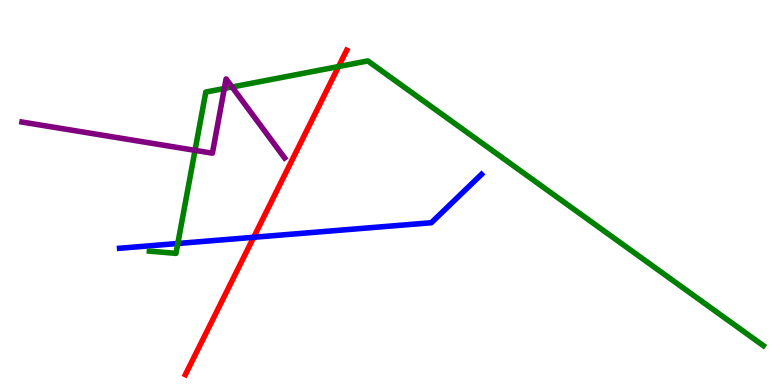[{'lines': ['blue', 'red'], 'intersections': [{'x': 3.27, 'y': 3.84}]}, {'lines': ['green', 'red'], 'intersections': [{'x': 4.37, 'y': 8.27}]}, {'lines': ['purple', 'red'], 'intersections': []}, {'lines': ['blue', 'green'], 'intersections': [{'x': 2.29, 'y': 3.68}]}, {'lines': ['blue', 'purple'], 'intersections': []}, {'lines': ['green', 'purple'], 'intersections': [{'x': 2.52, 'y': 6.09}, {'x': 2.89, 'y': 7.7}, {'x': 2.99, 'y': 7.74}]}]